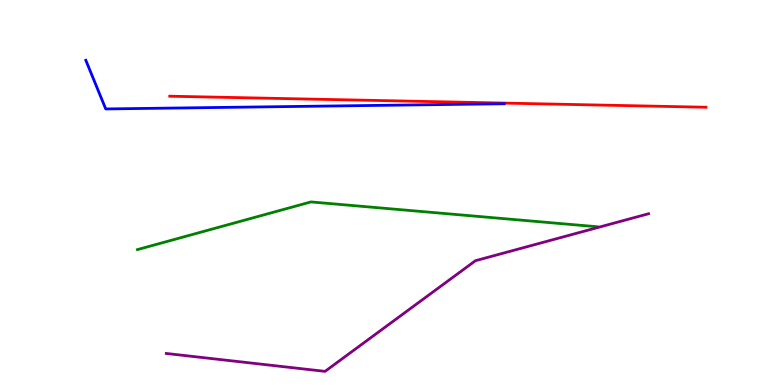[{'lines': ['blue', 'red'], 'intersections': []}, {'lines': ['green', 'red'], 'intersections': []}, {'lines': ['purple', 'red'], 'intersections': []}, {'lines': ['blue', 'green'], 'intersections': []}, {'lines': ['blue', 'purple'], 'intersections': []}, {'lines': ['green', 'purple'], 'intersections': []}]